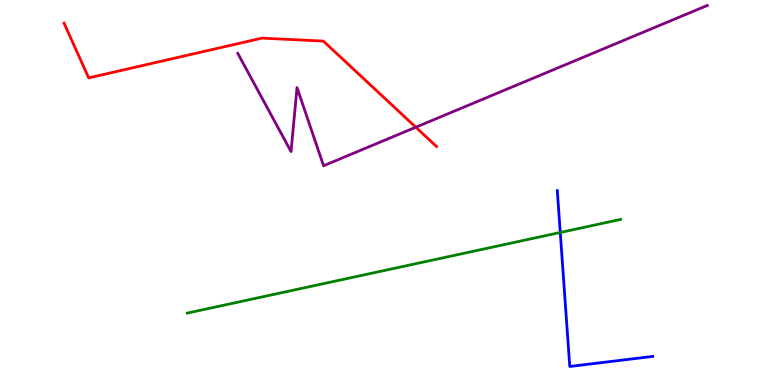[{'lines': ['blue', 'red'], 'intersections': []}, {'lines': ['green', 'red'], 'intersections': []}, {'lines': ['purple', 'red'], 'intersections': [{'x': 5.37, 'y': 6.7}]}, {'lines': ['blue', 'green'], 'intersections': [{'x': 7.23, 'y': 3.96}]}, {'lines': ['blue', 'purple'], 'intersections': []}, {'lines': ['green', 'purple'], 'intersections': []}]